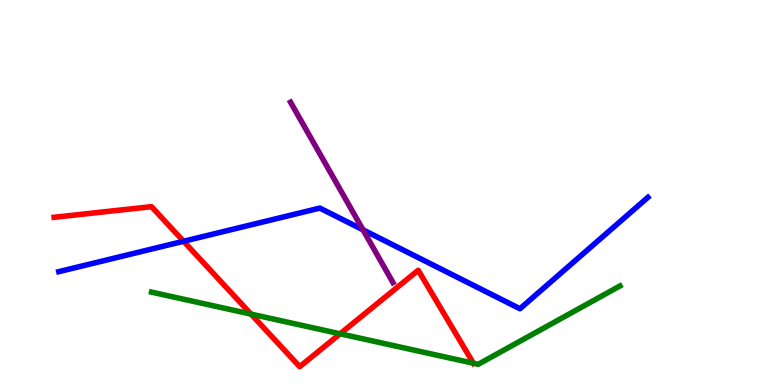[{'lines': ['blue', 'red'], 'intersections': [{'x': 2.37, 'y': 3.73}]}, {'lines': ['green', 'red'], 'intersections': [{'x': 3.24, 'y': 1.84}, {'x': 4.39, 'y': 1.33}, {'x': 6.11, 'y': 0.566}]}, {'lines': ['purple', 'red'], 'intersections': []}, {'lines': ['blue', 'green'], 'intersections': []}, {'lines': ['blue', 'purple'], 'intersections': [{'x': 4.68, 'y': 4.03}]}, {'lines': ['green', 'purple'], 'intersections': []}]